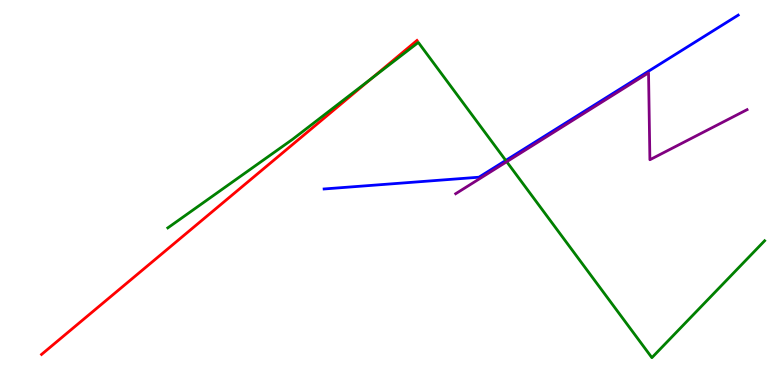[{'lines': ['blue', 'red'], 'intersections': []}, {'lines': ['green', 'red'], 'intersections': [{'x': 4.79, 'y': 7.96}]}, {'lines': ['purple', 'red'], 'intersections': []}, {'lines': ['blue', 'green'], 'intersections': [{'x': 6.53, 'y': 5.83}]}, {'lines': ['blue', 'purple'], 'intersections': []}, {'lines': ['green', 'purple'], 'intersections': [{'x': 6.54, 'y': 5.8}]}]